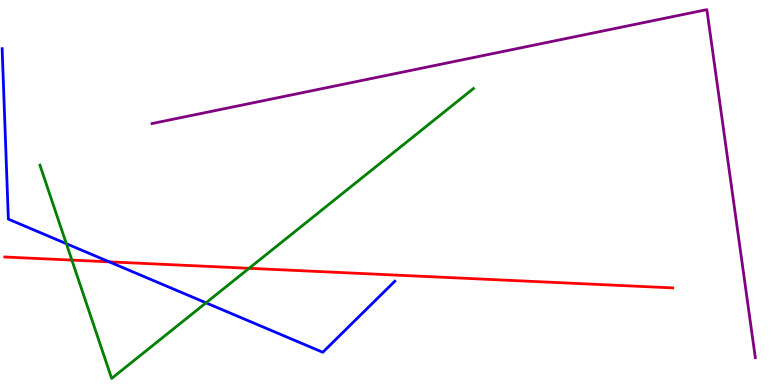[{'lines': ['blue', 'red'], 'intersections': [{'x': 1.41, 'y': 3.2}]}, {'lines': ['green', 'red'], 'intersections': [{'x': 0.927, 'y': 3.24}, {'x': 3.21, 'y': 3.03}]}, {'lines': ['purple', 'red'], 'intersections': []}, {'lines': ['blue', 'green'], 'intersections': [{'x': 0.856, 'y': 3.67}, {'x': 2.66, 'y': 2.13}]}, {'lines': ['blue', 'purple'], 'intersections': []}, {'lines': ['green', 'purple'], 'intersections': []}]